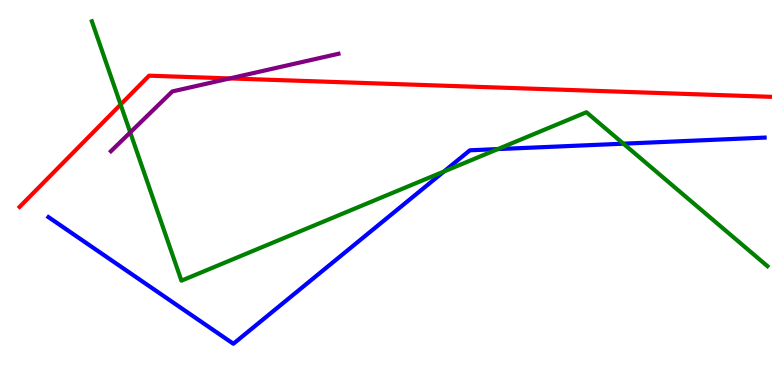[{'lines': ['blue', 'red'], 'intersections': []}, {'lines': ['green', 'red'], 'intersections': [{'x': 1.56, 'y': 7.28}]}, {'lines': ['purple', 'red'], 'intersections': [{'x': 2.96, 'y': 7.96}]}, {'lines': ['blue', 'green'], 'intersections': [{'x': 5.73, 'y': 5.55}, {'x': 6.42, 'y': 6.13}, {'x': 8.04, 'y': 6.27}]}, {'lines': ['blue', 'purple'], 'intersections': []}, {'lines': ['green', 'purple'], 'intersections': [{'x': 1.68, 'y': 6.56}]}]